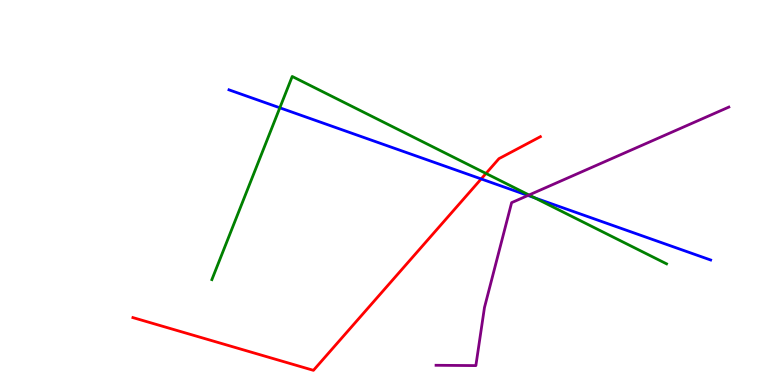[{'lines': ['blue', 'red'], 'intersections': [{'x': 6.21, 'y': 5.35}]}, {'lines': ['green', 'red'], 'intersections': [{'x': 6.27, 'y': 5.49}]}, {'lines': ['purple', 'red'], 'intersections': []}, {'lines': ['blue', 'green'], 'intersections': [{'x': 3.61, 'y': 7.2}, {'x': 6.9, 'y': 4.86}]}, {'lines': ['blue', 'purple'], 'intersections': [{'x': 6.81, 'y': 4.92}]}, {'lines': ['green', 'purple'], 'intersections': [{'x': 6.83, 'y': 4.94}]}]